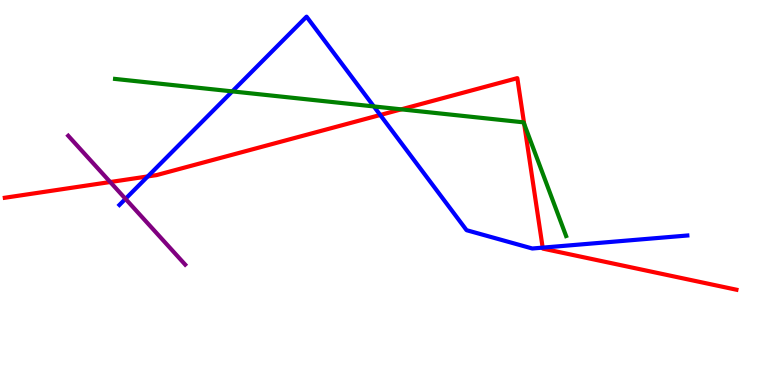[{'lines': ['blue', 'red'], 'intersections': [{'x': 1.91, 'y': 5.42}, {'x': 4.91, 'y': 7.01}, {'x': 7.0, 'y': 3.57}]}, {'lines': ['green', 'red'], 'intersections': [{'x': 5.18, 'y': 7.16}, {'x': 6.76, 'y': 6.78}]}, {'lines': ['purple', 'red'], 'intersections': [{'x': 1.42, 'y': 5.27}]}, {'lines': ['blue', 'green'], 'intersections': [{'x': 3.0, 'y': 7.63}, {'x': 4.82, 'y': 7.24}]}, {'lines': ['blue', 'purple'], 'intersections': [{'x': 1.62, 'y': 4.84}]}, {'lines': ['green', 'purple'], 'intersections': []}]